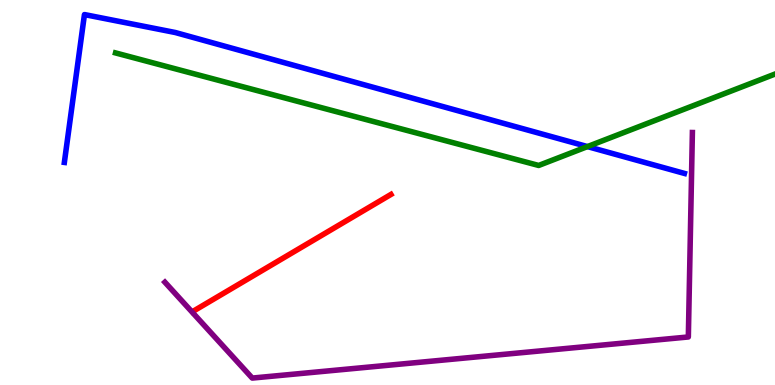[{'lines': ['blue', 'red'], 'intersections': []}, {'lines': ['green', 'red'], 'intersections': []}, {'lines': ['purple', 'red'], 'intersections': []}, {'lines': ['blue', 'green'], 'intersections': [{'x': 7.58, 'y': 6.19}]}, {'lines': ['blue', 'purple'], 'intersections': []}, {'lines': ['green', 'purple'], 'intersections': []}]